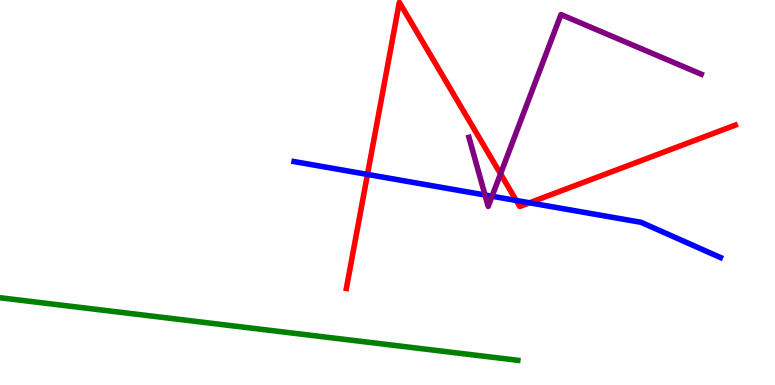[{'lines': ['blue', 'red'], 'intersections': [{'x': 4.74, 'y': 5.47}, {'x': 6.66, 'y': 4.79}, {'x': 6.83, 'y': 4.73}]}, {'lines': ['green', 'red'], 'intersections': []}, {'lines': ['purple', 'red'], 'intersections': [{'x': 6.46, 'y': 5.48}]}, {'lines': ['blue', 'green'], 'intersections': []}, {'lines': ['blue', 'purple'], 'intersections': [{'x': 6.26, 'y': 4.94}, {'x': 6.35, 'y': 4.9}]}, {'lines': ['green', 'purple'], 'intersections': []}]